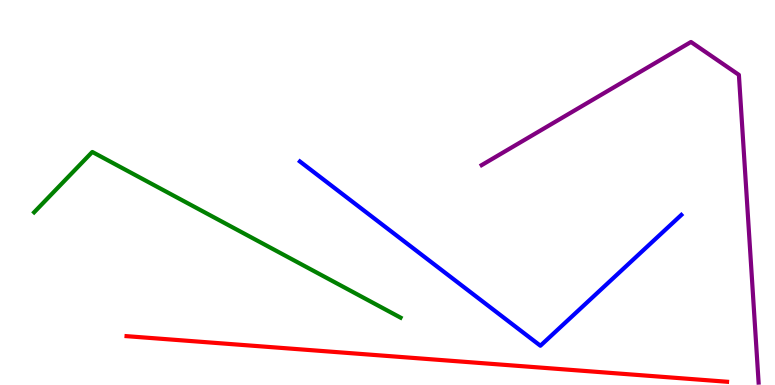[{'lines': ['blue', 'red'], 'intersections': []}, {'lines': ['green', 'red'], 'intersections': []}, {'lines': ['purple', 'red'], 'intersections': []}, {'lines': ['blue', 'green'], 'intersections': []}, {'lines': ['blue', 'purple'], 'intersections': []}, {'lines': ['green', 'purple'], 'intersections': []}]